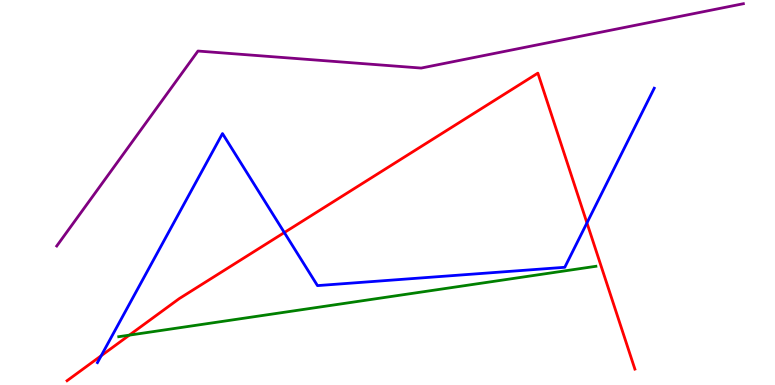[{'lines': ['blue', 'red'], 'intersections': [{'x': 1.31, 'y': 0.76}, {'x': 3.67, 'y': 3.96}, {'x': 7.57, 'y': 4.21}]}, {'lines': ['green', 'red'], 'intersections': [{'x': 1.67, 'y': 1.3}]}, {'lines': ['purple', 'red'], 'intersections': []}, {'lines': ['blue', 'green'], 'intersections': []}, {'lines': ['blue', 'purple'], 'intersections': []}, {'lines': ['green', 'purple'], 'intersections': []}]